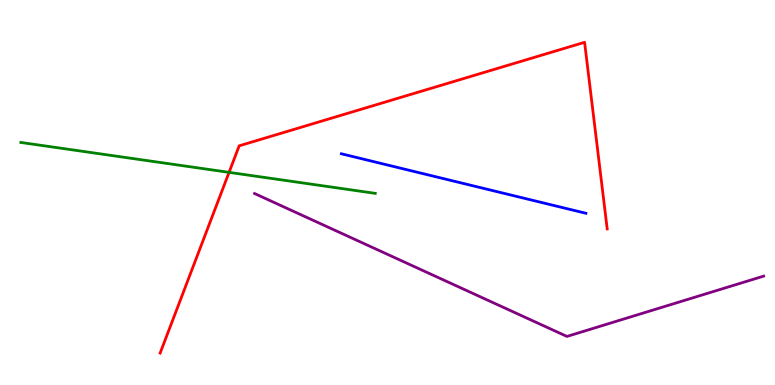[{'lines': ['blue', 'red'], 'intersections': []}, {'lines': ['green', 'red'], 'intersections': [{'x': 2.96, 'y': 5.52}]}, {'lines': ['purple', 'red'], 'intersections': []}, {'lines': ['blue', 'green'], 'intersections': []}, {'lines': ['blue', 'purple'], 'intersections': []}, {'lines': ['green', 'purple'], 'intersections': []}]